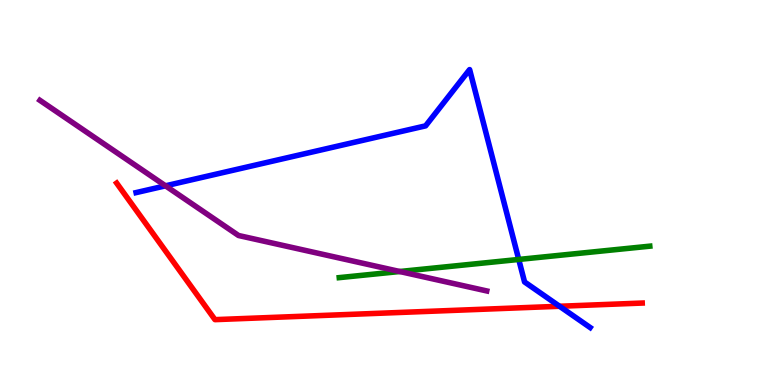[{'lines': ['blue', 'red'], 'intersections': [{'x': 7.22, 'y': 2.05}]}, {'lines': ['green', 'red'], 'intersections': []}, {'lines': ['purple', 'red'], 'intersections': []}, {'lines': ['blue', 'green'], 'intersections': [{'x': 6.69, 'y': 3.26}]}, {'lines': ['blue', 'purple'], 'intersections': [{'x': 2.14, 'y': 5.17}]}, {'lines': ['green', 'purple'], 'intersections': [{'x': 5.16, 'y': 2.95}]}]